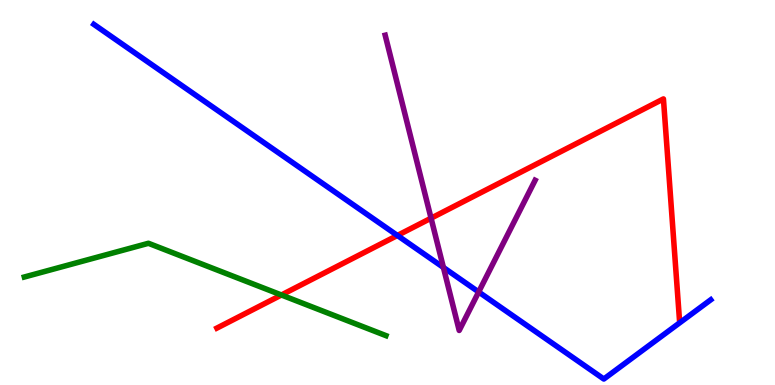[{'lines': ['blue', 'red'], 'intersections': [{'x': 5.13, 'y': 3.88}]}, {'lines': ['green', 'red'], 'intersections': [{'x': 3.63, 'y': 2.34}]}, {'lines': ['purple', 'red'], 'intersections': [{'x': 5.56, 'y': 4.33}]}, {'lines': ['blue', 'green'], 'intersections': []}, {'lines': ['blue', 'purple'], 'intersections': [{'x': 5.72, 'y': 3.05}, {'x': 6.18, 'y': 2.42}]}, {'lines': ['green', 'purple'], 'intersections': []}]